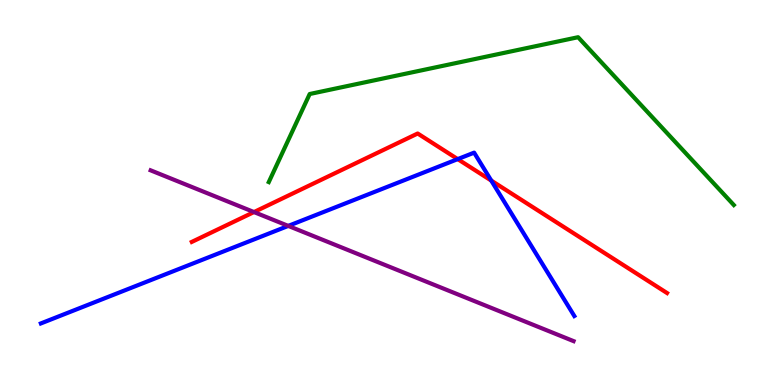[{'lines': ['blue', 'red'], 'intersections': [{'x': 5.91, 'y': 5.87}, {'x': 6.34, 'y': 5.31}]}, {'lines': ['green', 'red'], 'intersections': []}, {'lines': ['purple', 'red'], 'intersections': [{'x': 3.28, 'y': 4.49}]}, {'lines': ['blue', 'green'], 'intersections': []}, {'lines': ['blue', 'purple'], 'intersections': [{'x': 3.72, 'y': 4.13}]}, {'lines': ['green', 'purple'], 'intersections': []}]